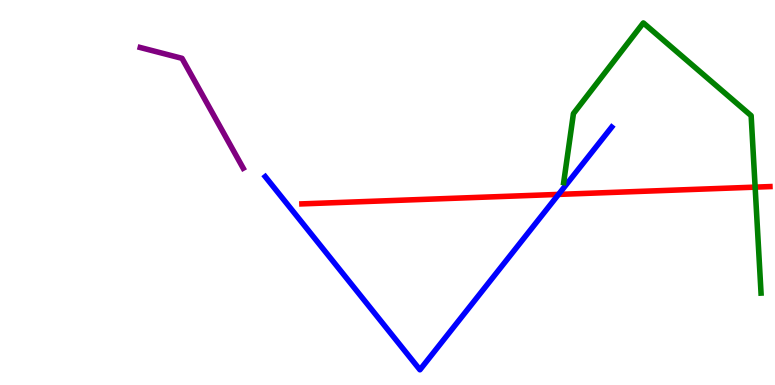[{'lines': ['blue', 'red'], 'intersections': [{'x': 7.21, 'y': 4.95}]}, {'lines': ['green', 'red'], 'intersections': [{'x': 9.74, 'y': 5.14}]}, {'lines': ['purple', 'red'], 'intersections': []}, {'lines': ['blue', 'green'], 'intersections': []}, {'lines': ['blue', 'purple'], 'intersections': []}, {'lines': ['green', 'purple'], 'intersections': []}]